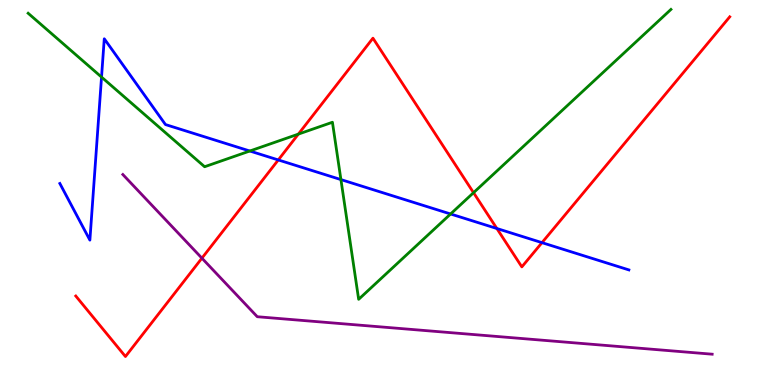[{'lines': ['blue', 'red'], 'intersections': [{'x': 3.59, 'y': 5.85}, {'x': 6.41, 'y': 4.07}, {'x': 6.99, 'y': 3.7}]}, {'lines': ['green', 'red'], 'intersections': [{'x': 3.85, 'y': 6.52}, {'x': 6.11, 'y': 5.0}]}, {'lines': ['purple', 'red'], 'intersections': [{'x': 2.61, 'y': 3.29}]}, {'lines': ['blue', 'green'], 'intersections': [{'x': 1.31, 'y': 8.0}, {'x': 3.22, 'y': 6.08}, {'x': 4.4, 'y': 5.34}, {'x': 5.81, 'y': 4.44}]}, {'lines': ['blue', 'purple'], 'intersections': []}, {'lines': ['green', 'purple'], 'intersections': []}]